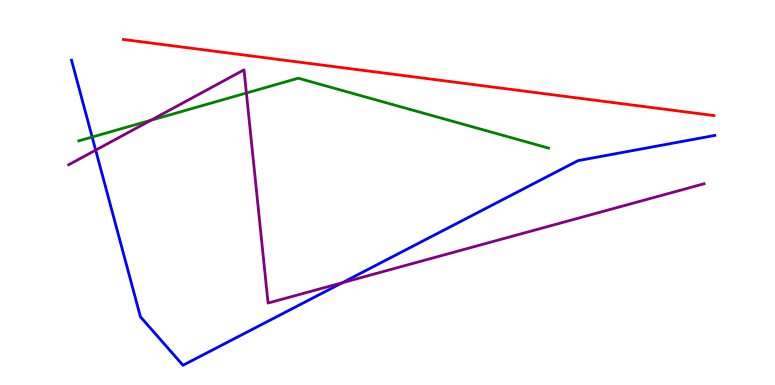[{'lines': ['blue', 'red'], 'intersections': []}, {'lines': ['green', 'red'], 'intersections': []}, {'lines': ['purple', 'red'], 'intersections': []}, {'lines': ['blue', 'green'], 'intersections': [{'x': 1.19, 'y': 6.44}]}, {'lines': ['blue', 'purple'], 'intersections': [{'x': 1.23, 'y': 6.1}, {'x': 4.42, 'y': 2.66}]}, {'lines': ['green', 'purple'], 'intersections': [{'x': 1.95, 'y': 6.88}, {'x': 3.18, 'y': 7.58}]}]